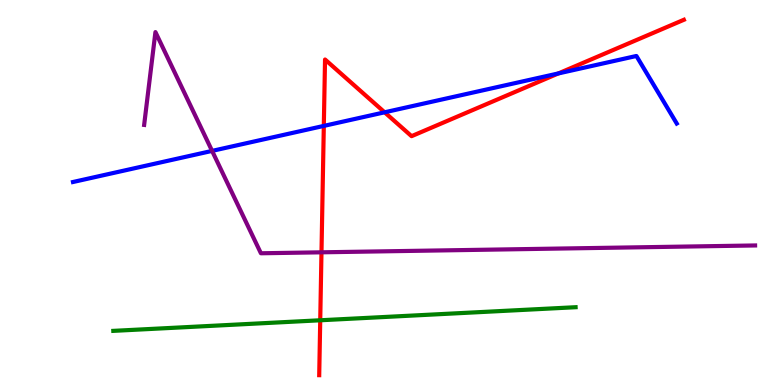[{'lines': ['blue', 'red'], 'intersections': [{'x': 4.18, 'y': 6.73}, {'x': 4.96, 'y': 7.08}, {'x': 7.2, 'y': 8.09}]}, {'lines': ['green', 'red'], 'intersections': [{'x': 4.13, 'y': 1.68}]}, {'lines': ['purple', 'red'], 'intersections': [{'x': 4.15, 'y': 3.45}]}, {'lines': ['blue', 'green'], 'intersections': []}, {'lines': ['blue', 'purple'], 'intersections': [{'x': 2.74, 'y': 6.08}]}, {'lines': ['green', 'purple'], 'intersections': []}]